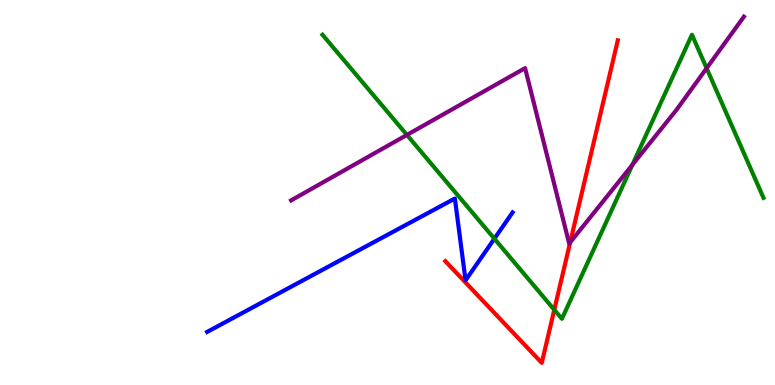[{'lines': ['blue', 'red'], 'intersections': []}, {'lines': ['green', 'red'], 'intersections': [{'x': 7.15, 'y': 1.95}]}, {'lines': ['purple', 'red'], 'intersections': [{'x': 7.36, 'y': 3.7}]}, {'lines': ['blue', 'green'], 'intersections': [{'x': 6.38, 'y': 3.8}]}, {'lines': ['blue', 'purple'], 'intersections': []}, {'lines': ['green', 'purple'], 'intersections': [{'x': 5.25, 'y': 6.5}, {'x': 8.16, 'y': 5.72}, {'x': 9.12, 'y': 8.23}]}]